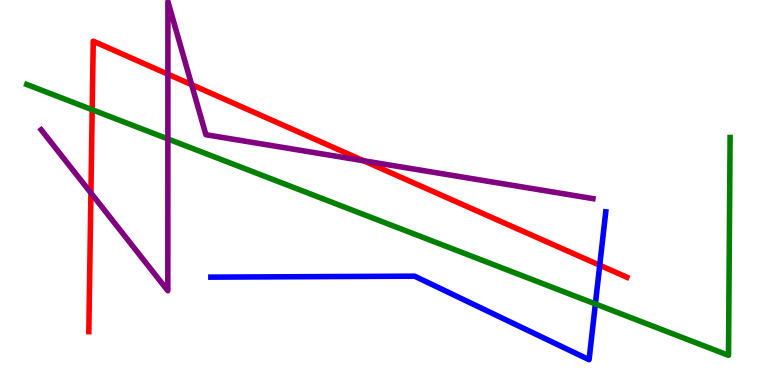[{'lines': ['blue', 'red'], 'intersections': [{'x': 7.74, 'y': 3.11}]}, {'lines': ['green', 'red'], 'intersections': [{'x': 1.19, 'y': 7.15}]}, {'lines': ['purple', 'red'], 'intersections': [{'x': 1.17, 'y': 4.99}, {'x': 2.17, 'y': 8.07}, {'x': 2.47, 'y': 7.8}, {'x': 4.69, 'y': 5.82}]}, {'lines': ['blue', 'green'], 'intersections': [{'x': 7.68, 'y': 2.11}]}, {'lines': ['blue', 'purple'], 'intersections': []}, {'lines': ['green', 'purple'], 'intersections': [{'x': 2.17, 'y': 6.39}]}]